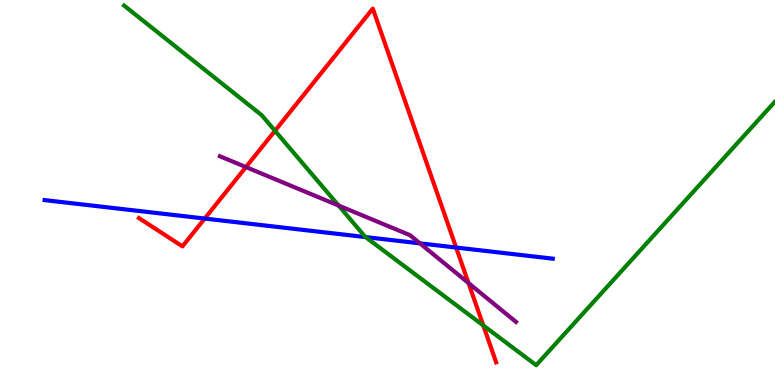[{'lines': ['blue', 'red'], 'intersections': [{'x': 2.64, 'y': 4.32}, {'x': 5.89, 'y': 3.57}]}, {'lines': ['green', 'red'], 'intersections': [{'x': 3.55, 'y': 6.6}, {'x': 6.24, 'y': 1.55}]}, {'lines': ['purple', 'red'], 'intersections': [{'x': 3.17, 'y': 5.66}, {'x': 6.05, 'y': 2.65}]}, {'lines': ['blue', 'green'], 'intersections': [{'x': 4.72, 'y': 3.84}]}, {'lines': ['blue', 'purple'], 'intersections': [{'x': 5.42, 'y': 3.68}]}, {'lines': ['green', 'purple'], 'intersections': [{'x': 4.37, 'y': 4.66}]}]